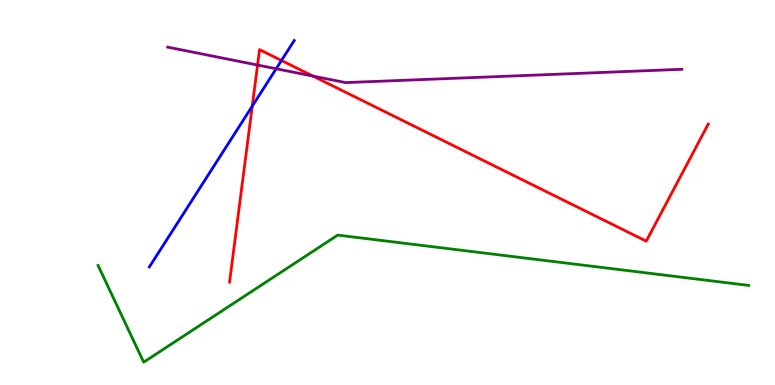[{'lines': ['blue', 'red'], 'intersections': [{'x': 3.25, 'y': 7.24}, {'x': 3.63, 'y': 8.43}]}, {'lines': ['green', 'red'], 'intersections': []}, {'lines': ['purple', 'red'], 'intersections': [{'x': 3.32, 'y': 8.31}, {'x': 4.04, 'y': 8.02}]}, {'lines': ['blue', 'green'], 'intersections': []}, {'lines': ['blue', 'purple'], 'intersections': [{'x': 3.56, 'y': 8.21}]}, {'lines': ['green', 'purple'], 'intersections': []}]